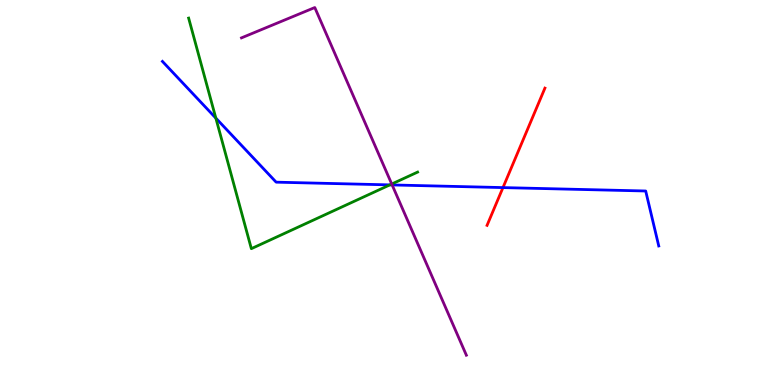[{'lines': ['blue', 'red'], 'intersections': [{'x': 6.49, 'y': 5.13}]}, {'lines': ['green', 'red'], 'intersections': []}, {'lines': ['purple', 'red'], 'intersections': []}, {'lines': ['blue', 'green'], 'intersections': [{'x': 2.79, 'y': 6.93}, {'x': 5.03, 'y': 5.2}]}, {'lines': ['blue', 'purple'], 'intersections': [{'x': 5.06, 'y': 5.2}]}, {'lines': ['green', 'purple'], 'intersections': [{'x': 5.05, 'y': 5.22}]}]